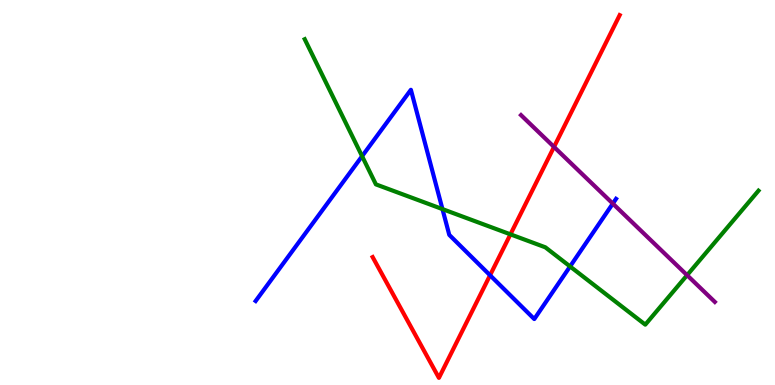[{'lines': ['blue', 'red'], 'intersections': [{'x': 6.32, 'y': 2.85}]}, {'lines': ['green', 'red'], 'intersections': [{'x': 6.59, 'y': 3.91}]}, {'lines': ['purple', 'red'], 'intersections': [{'x': 7.15, 'y': 6.18}]}, {'lines': ['blue', 'green'], 'intersections': [{'x': 4.67, 'y': 5.94}, {'x': 5.71, 'y': 4.57}, {'x': 7.36, 'y': 3.08}]}, {'lines': ['blue', 'purple'], 'intersections': [{'x': 7.91, 'y': 4.71}]}, {'lines': ['green', 'purple'], 'intersections': [{'x': 8.87, 'y': 2.85}]}]